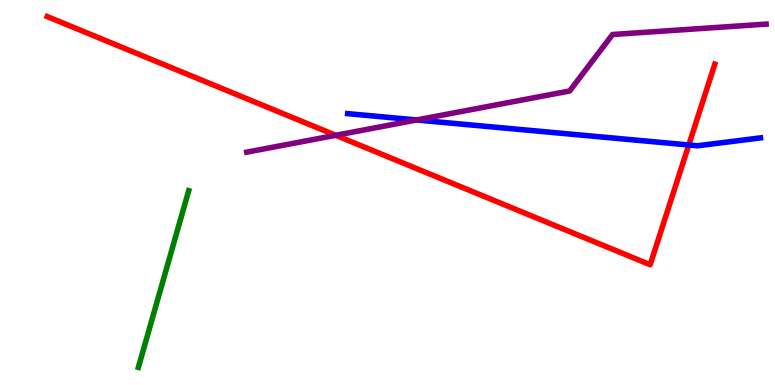[{'lines': ['blue', 'red'], 'intersections': [{'x': 8.89, 'y': 6.23}]}, {'lines': ['green', 'red'], 'intersections': []}, {'lines': ['purple', 'red'], 'intersections': [{'x': 4.33, 'y': 6.49}]}, {'lines': ['blue', 'green'], 'intersections': []}, {'lines': ['blue', 'purple'], 'intersections': [{'x': 5.38, 'y': 6.88}]}, {'lines': ['green', 'purple'], 'intersections': []}]